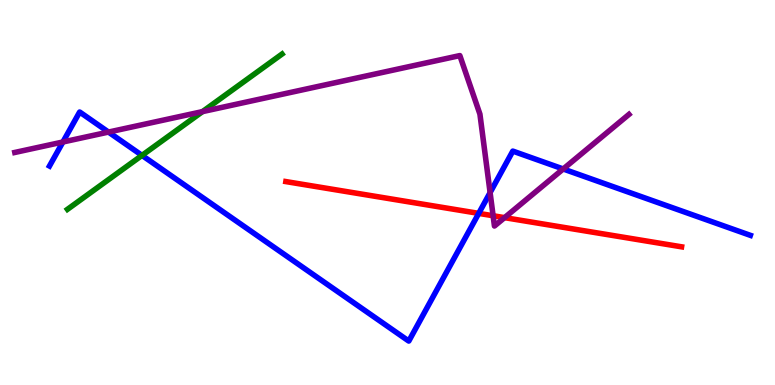[{'lines': ['blue', 'red'], 'intersections': [{'x': 6.18, 'y': 4.46}]}, {'lines': ['green', 'red'], 'intersections': []}, {'lines': ['purple', 'red'], 'intersections': [{'x': 6.36, 'y': 4.4}, {'x': 6.51, 'y': 4.35}]}, {'lines': ['blue', 'green'], 'intersections': [{'x': 1.83, 'y': 5.96}]}, {'lines': ['blue', 'purple'], 'intersections': [{'x': 0.812, 'y': 6.31}, {'x': 1.4, 'y': 6.57}, {'x': 6.32, 'y': 5.0}, {'x': 7.27, 'y': 5.61}]}, {'lines': ['green', 'purple'], 'intersections': [{'x': 2.61, 'y': 7.1}]}]